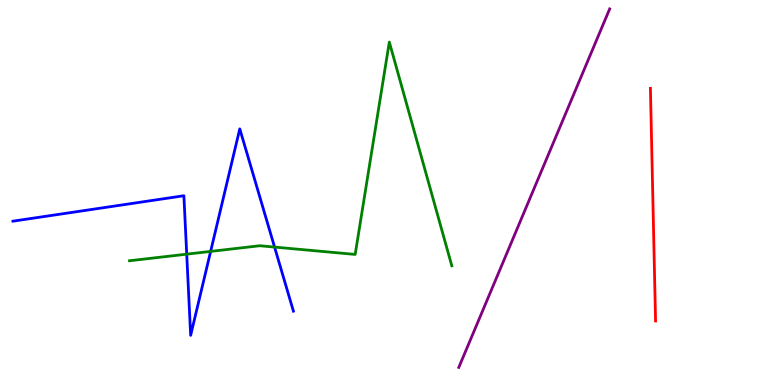[{'lines': ['blue', 'red'], 'intersections': []}, {'lines': ['green', 'red'], 'intersections': []}, {'lines': ['purple', 'red'], 'intersections': []}, {'lines': ['blue', 'green'], 'intersections': [{'x': 2.41, 'y': 3.4}, {'x': 2.72, 'y': 3.47}, {'x': 3.54, 'y': 3.58}]}, {'lines': ['blue', 'purple'], 'intersections': []}, {'lines': ['green', 'purple'], 'intersections': []}]